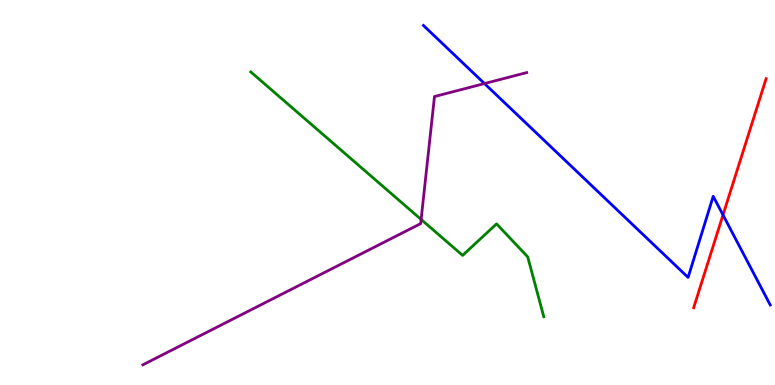[{'lines': ['blue', 'red'], 'intersections': [{'x': 9.33, 'y': 4.42}]}, {'lines': ['green', 'red'], 'intersections': []}, {'lines': ['purple', 'red'], 'intersections': []}, {'lines': ['blue', 'green'], 'intersections': []}, {'lines': ['blue', 'purple'], 'intersections': [{'x': 6.25, 'y': 7.83}]}, {'lines': ['green', 'purple'], 'intersections': [{'x': 5.43, 'y': 4.3}]}]